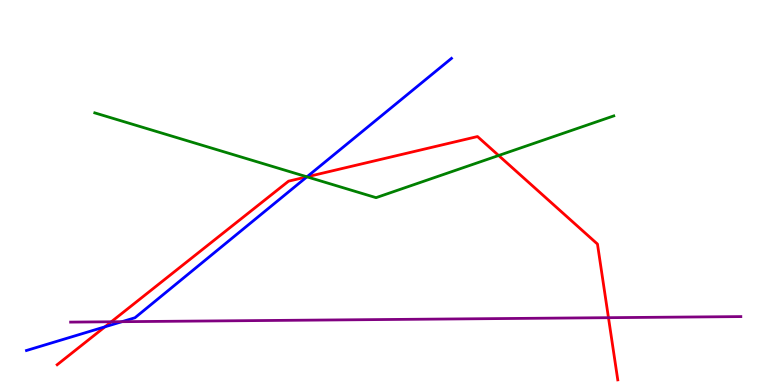[{'lines': ['blue', 'red'], 'intersections': [{'x': 1.35, 'y': 1.51}, {'x': 3.96, 'y': 5.41}]}, {'lines': ['green', 'red'], 'intersections': [{'x': 3.96, 'y': 5.41}, {'x': 6.43, 'y': 5.96}]}, {'lines': ['purple', 'red'], 'intersections': [{'x': 1.44, 'y': 1.64}, {'x': 7.85, 'y': 1.75}]}, {'lines': ['blue', 'green'], 'intersections': [{'x': 3.96, 'y': 5.41}]}, {'lines': ['blue', 'purple'], 'intersections': [{'x': 1.57, 'y': 1.64}]}, {'lines': ['green', 'purple'], 'intersections': []}]